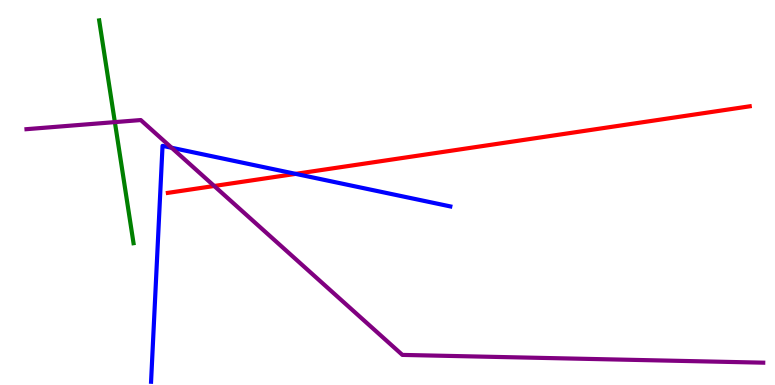[{'lines': ['blue', 'red'], 'intersections': [{'x': 3.82, 'y': 5.48}]}, {'lines': ['green', 'red'], 'intersections': []}, {'lines': ['purple', 'red'], 'intersections': [{'x': 2.76, 'y': 5.17}]}, {'lines': ['blue', 'green'], 'intersections': []}, {'lines': ['blue', 'purple'], 'intersections': [{'x': 2.21, 'y': 6.16}]}, {'lines': ['green', 'purple'], 'intersections': [{'x': 1.48, 'y': 6.83}]}]